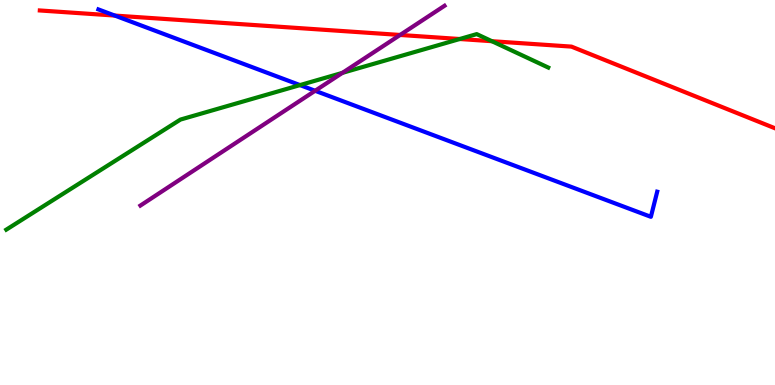[{'lines': ['blue', 'red'], 'intersections': [{'x': 1.48, 'y': 9.6}]}, {'lines': ['green', 'red'], 'intersections': [{'x': 5.93, 'y': 8.99}, {'x': 6.35, 'y': 8.93}]}, {'lines': ['purple', 'red'], 'intersections': [{'x': 5.16, 'y': 9.09}]}, {'lines': ['blue', 'green'], 'intersections': [{'x': 3.87, 'y': 7.79}]}, {'lines': ['blue', 'purple'], 'intersections': [{'x': 4.07, 'y': 7.64}]}, {'lines': ['green', 'purple'], 'intersections': [{'x': 4.42, 'y': 8.11}]}]